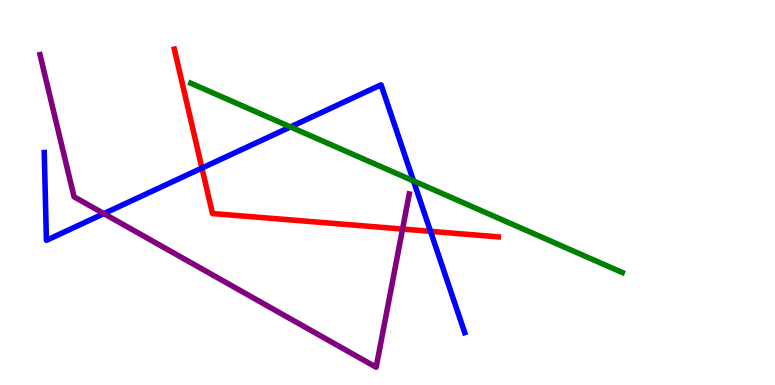[{'lines': ['blue', 'red'], 'intersections': [{'x': 2.61, 'y': 5.63}, {'x': 5.56, 'y': 3.99}]}, {'lines': ['green', 'red'], 'intersections': []}, {'lines': ['purple', 'red'], 'intersections': [{'x': 5.19, 'y': 4.05}]}, {'lines': ['blue', 'green'], 'intersections': [{'x': 3.75, 'y': 6.7}, {'x': 5.34, 'y': 5.3}]}, {'lines': ['blue', 'purple'], 'intersections': [{'x': 1.34, 'y': 4.45}]}, {'lines': ['green', 'purple'], 'intersections': []}]